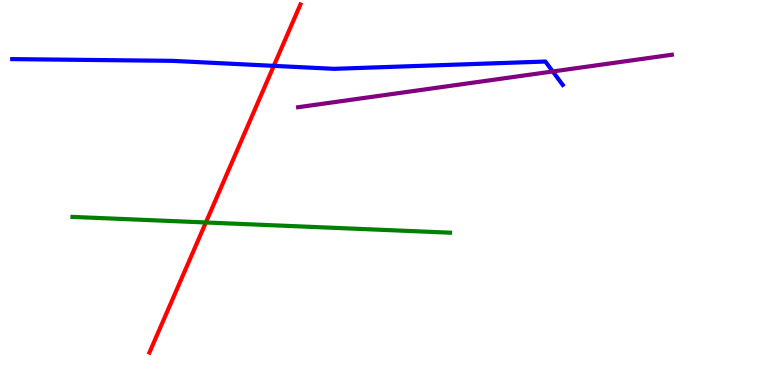[{'lines': ['blue', 'red'], 'intersections': [{'x': 3.53, 'y': 8.29}]}, {'lines': ['green', 'red'], 'intersections': [{'x': 2.66, 'y': 4.22}]}, {'lines': ['purple', 'red'], 'intersections': []}, {'lines': ['blue', 'green'], 'intersections': []}, {'lines': ['blue', 'purple'], 'intersections': [{'x': 7.13, 'y': 8.14}]}, {'lines': ['green', 'purple'], 'intersections': []}]